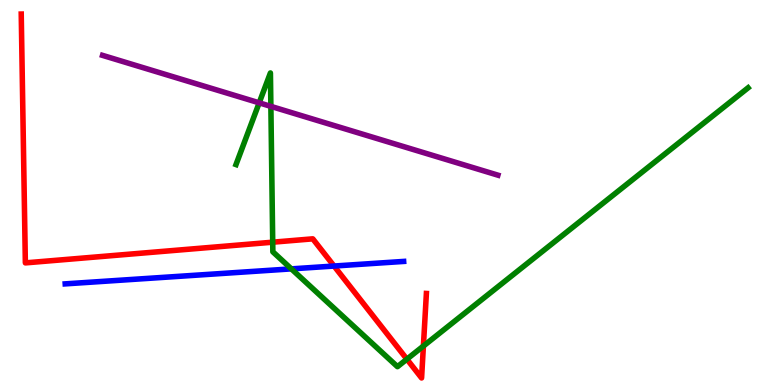[{'lines': ['blue', 'red'], 'intersections': [{'x': 4.31, 'y': 3.09}]}, {'lines': ['green', 'red'], 'intersections': [{'x': 3.52, 'y': 3.71}, {'x': 5.25, 'y': 0.671}, {'x': 5.46, 'y': 1.01}]}, {'lines': ['purple', 'red'], 'intersections': []}, {'lines': ['blue', 'green'], 'intersections': [{'x': 3.76, 'y': 3.02}]}, {'lines': ['blue', 'purple'], 'intersections': []}, {'lines': ['green', 'purple'], 'intersections': [{'x': 3.34, 'y': 7.33}, {'x': 3.5, 'y': 7.24}]}]